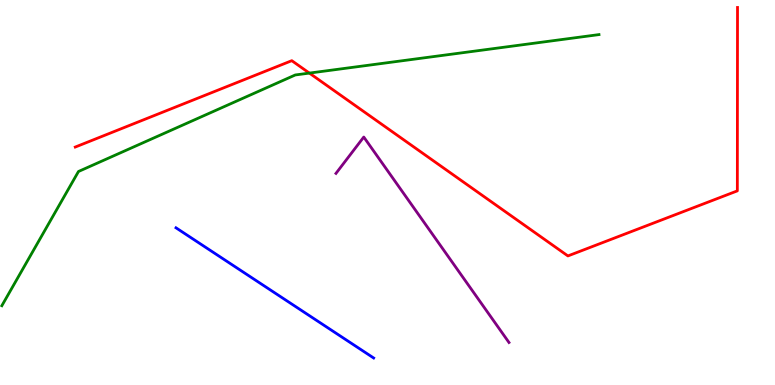[{'lines': ['blue', 'red'], 'intersections': []}, {'lines': ['green', 'red'], 'intersections': [{'x': 3.99, 'y': 8.1}]}, {'lines': ['purple', 'red'], 'intersections': []}, {'lines': ['blue', 'green'], 'intersections': []}, {'lines': ['blue', 'purple'], 'intersections': []}, {'lines': ['green', 'purple'], 'intersections': []}]